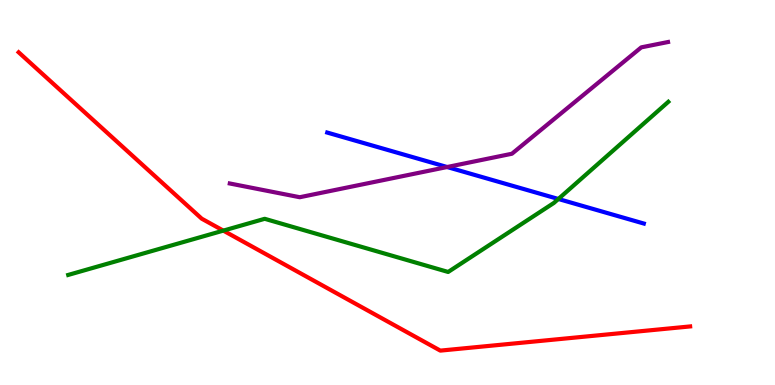[{'lines': ['blue', 'red'], 'intersections': []}, {'lines': ['green', 'red'], 'intersections': [{'x': 2.88, 'y': 4.01}]}, {'lines': ['purple', 'red'], 'intersections': []}, {'lines': ['blue', 'green'], 'intersections': [{'x': 7.2, 'y': 4.83}]}, {'lines': ['blue', 'purple'], 'intersections': [{'x': 5.77, 'y': 5.66}]}, {'lines': ['green', 'purple'], 'intersections': []}]